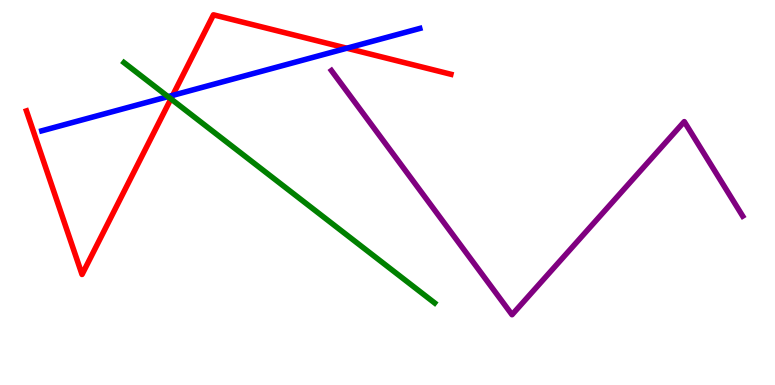[{'lines': ['blue', 'red'], 'intersections': [{'x': 2.23, 'y': 7.52}, {'x': 4.48, 'y': 8.75}]}, {'lines': ['green', 'red'], 'intersections': [{'x': 2.21, 'y': 7.43}]}, {'lines': ['purple', 'red'], 'intersections': []}, {'lines': ['blue', 'green'], 'intersections': [{'x': 2.17, 'y': 7.49}]}, {'lines': ['blue', 'purple'], 'intersections': []}, {'lines': ['green', 'purple'], 'intersections': []}]